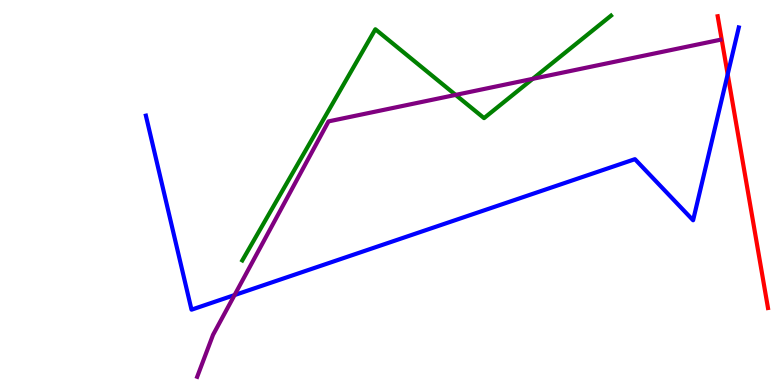[{'lines': ['blue', 'red'], 'intersections': [{'x': 9.39, 'y': 8.07}]}, {'lines': ['green', 'red'], 'intersections': []}, {'lines': ['purple', 'red'], 'intersections': []}, {'lines': ['blue', 'green'], 'intersections': []}, {'lines': ['blue', 'purple'], 'intersections': [{'x': 3.03, 'y': 2.34}]}, {'lines': ['green', 'purple'], 'intersections': [{'x': 5.88, 'y': 7.54}, {'x': 6.87, 'y': 7.95}]}]